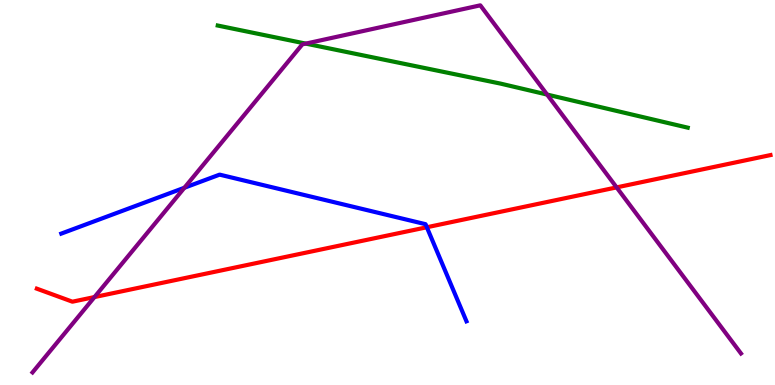[{'lines': ['blue', 'red'], 'intersections': [{'x': 5.51, 'y': 4.1}]}, {'lines': ['green', 'red'], 'intersections': []}, {'lines': ['purple', 'red'], 'intersections': [{'x': 1.22, 'y': 2.28}, {'x': 7.96, 'y': 5.13}]}, {'lines': ['blue', 'green'], 'intersections': []}, {'lines': ['blue', 'purple'], 'intersections': [{'x': 2.38, 'y': 5.12}]}, {'lines': ['green', 'purple'], 'intersections': [{'x': 3.95, 'y': 8.87}, {'x': 7.06, 'y': 7.54}]}]